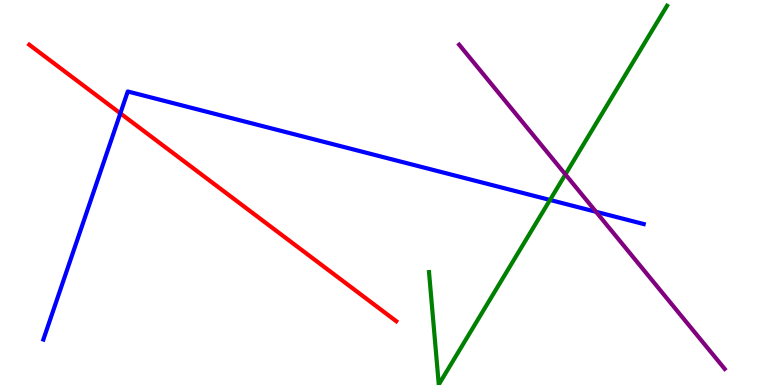[{'lines': ['blue', 'red'], 'intersections': [{'x': 1.55, 'y': 7.06}]}, {'lines': ['green', 'red'], 'intersections': []}, {'lines': ['purple', 'red'], 'intersections': []}, {'lines': ['blue', 'green'], 'intersections': [{'x': 7.1, 'y': 4.81}]}, {'lines': ['blue', 'purple'], 'intersections': [{'x': 7.69, 'y': 4.5}]}, {'lines': ['green', 'purple'], 'intersections': [{'x': 7.3, 'y': 5.47}]}]